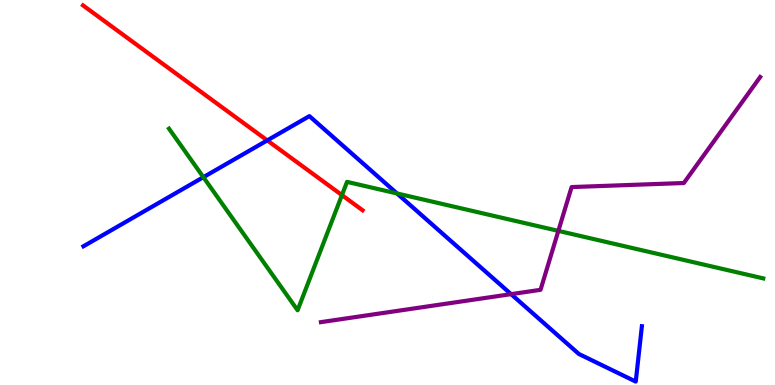[{'lines': ['blue', 'red'], 'intersections': [{'x': 3.45, 'y': 6.35}]}, {'lines': ['green', 'red'], 'intersections': [{'x': 4.41, 'y': 4.93}]}, {'lines': ['purple', 'red'], 'intersections': []}, {'lines': ['blue', 'green'], 'intersections': [{'x': 2.62, 'y': 5.4}, {'x': 5.12, 'y': 4.97}]}, {'lines': ['blue', 'purple'], 'intersections': [{'x': 6.59, 'y': 2.36}]}, {'lines': ['green', 'purple'], 'intersections': [{'x': 7.2, 'y': 4.0}]}]